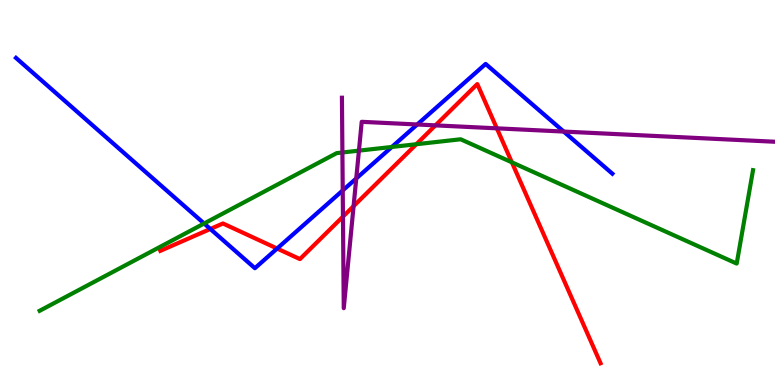[{'lines': ['blue', 'red'], 'intersections': [{'x': 2.71, 'y': 4.05}, {'x': 3.58, 'y': 3.54}]}, {'lines': ['green', 'red'], 'intersections': [{'x': 5.37, 'y': 6.25}, {'x': 6.6, 'y': 5.78}]}, {'lines': ['purple', 'red'], 'intersections': [{'x': 4.43, 'y': 4.37}, {'x': 4.56, 'y': 4.65}, {'x': 5.62, 'y': 6.74}, {'x': 6.41, 'y': 6.67}]}, {'lines': ['blue', 'green'], 'intersections': [{'x': 2.63, 'y': 4.19}, {'x': 5.06, 'y': 6.18}]}, {'lines': ['blue', 'purple'], 'intersections': [{'x': 4.42, 'y': 5.05}, {'x': 4.6, 'y': 5.36}, {'x': 5.38, 'y': 6.77}, {'x': 7.27, 'y': 6.58}]}, {'lines': ['green', 'purple'], 'intersections': [{'x': 4.42, 'y': 6.04}, {'x': 4.63, 'y': 6.09}]}]